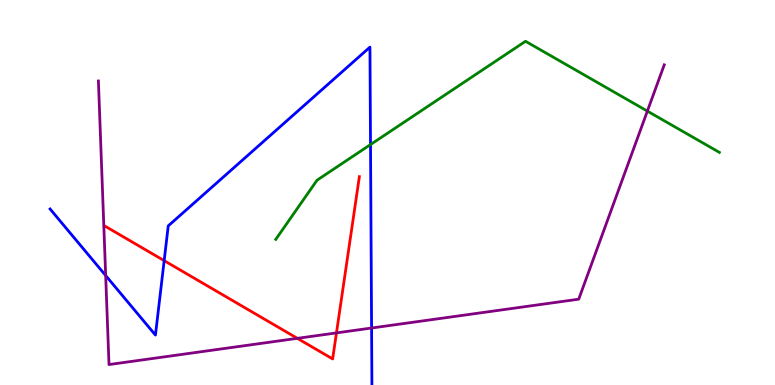[{'lines': ['blue', 'red'], 'intersections': [{'x': 2.12, 'y': 3.23}]}, {'lines': ['green', 'red'], 'intersections': []}, {'lines': ['purple', 'red'], 'intersections': [{'x': 3.84, 'y': 1.21}, {'x': 4.34, 'y': 1.35}]}, {'lines': ['blue', 'green'], 'intersections': [{'x': 4.78, 'y': 6.25}]}, {'lines': ['blue', 'purple'], 'intersections': [{'x': 1.36, 'y': 2.84}, {'x': 4.79, 'y': 1.48}]}, {'lines': ['green', 'purple'], 'intersections': [{'x': 8.35, 'y': 7.11}]}]